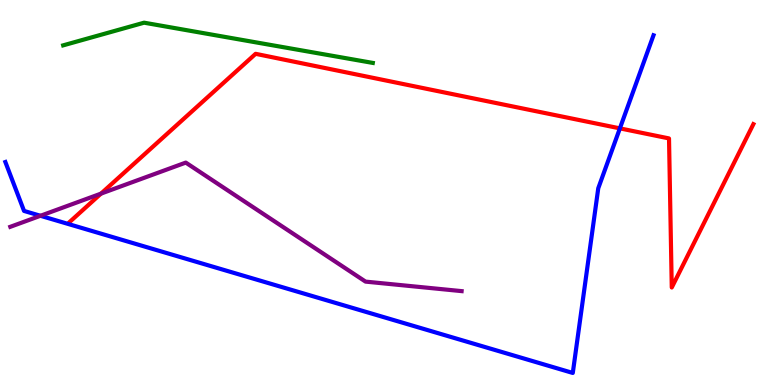[{'lines': ['blue', 'red'], 'intersections': [{'x': 8.0, 'y': 6.67}]}, {'lines': ['green', 'red'], 'intersections': []}, {'lines': ['purple', 'red'], 'intersections': [{'x': 1.3, 'y': 4.97}]}, {'lines': ['blue', 'green'], 'intersections': []}, {'lines': ['blue', 'purple'], 'intersections': [{'x': 0.522, 'y': 4.4}]}, {'lines': ['green', 'purple'], 'intersections': []}]